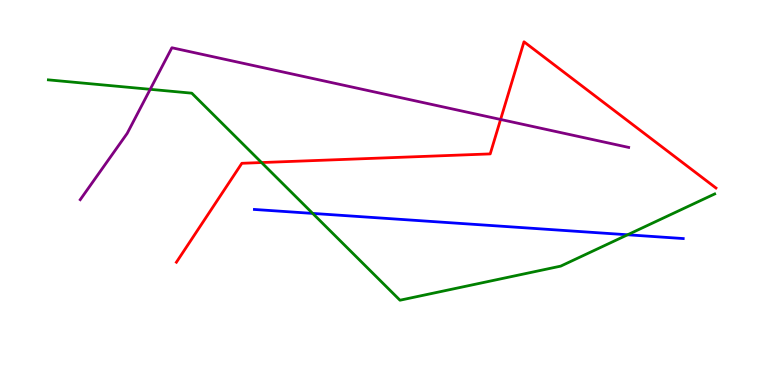[{'lines': ['blue', 'red'], 'intersections': []}, {'lines': ['green', 'red'], 'intersections': [{'x': 3.37, 'y': 5.78}]}, {'lines': ['purple', 'red'], 'intersections': [{'x': 6.46, 'y': 6.9}]}, {'lines': ['blue', 'green'], 'intersections': [{'x': 4.03, 'y': 4.46}, {'x': 8.1, 'y': 3.9}]}, {'lines': ['blue', 'purple'], 'intersections': []}, {'lines': ['green', 'purple'], 'intersections': [{'x': 1.94, 'y': 7.68}]}]